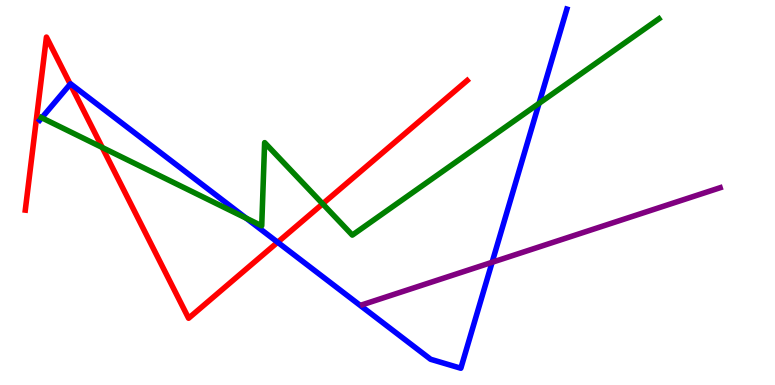[{'lines': ['blue', 'red'], 'intersections': [{'x': 0.906, 'y': 7.81}, {'x': 3.58, 'y': 3.71}]}, {'lines': ['green', 'red'], 'intersections': [{'x': 1.32, 'y': 6.17}, {'x': 4.16, 'y': 4.71}]}, {'lines': ['purple', 'red'], 'intersections': []}, {'lines': ['blue', 'green'], 'intersections': [{'x': 0.539, 'y': 6.94}, {'x': 3.18, 'y': 4.33}, {'x': 6.96, 'y': 7.31}]}, {'lines': ['blue', 'purple'], 'intersections': [{'x': 6.35, 'y': 3.19}]}, {'lines': ['green', 'purple'], 'intersections': []}]